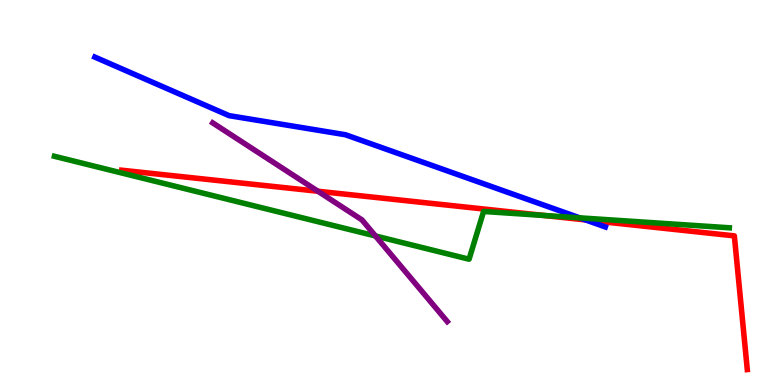[{'lines': ['blue', 'red'], 'intersections': [{'x': 7.56, 'y': 4.29}]}, {'lines': ['green', 'red'], 'intersections': [{'x': 7.02, 'y': 4.4}]}, {'lines': ['purple', 'red'], 'intersections': [{'x': 4.1, 'y': 5.03}]}, {'lines': ['blue', 'green'], 'intersections': [{'x': 7.48, 'y': 4.34}]}, {'lines': ['blue', 'purple'], 'intersections': []}, {'lines': ['green', 'purple'], 'intersections': [{'x': 4.84, 'y': 3.87}]}]